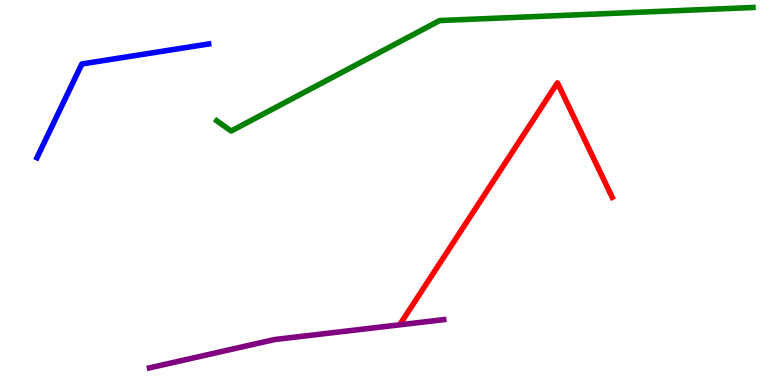[{'lines': ['blue', 'red'], 'intersections': []}, {'lines': ['green', 'red'], 'intersections': []}, {'lines': ['purple', 'red'], 'intersections': []}, {'lines': ['blue', 'green'], 'intersections': []}, {'lines': ['blue', 'purple'], 'intersections': []}, {'lines': ['green', 'purple'], 'intersections': []}]